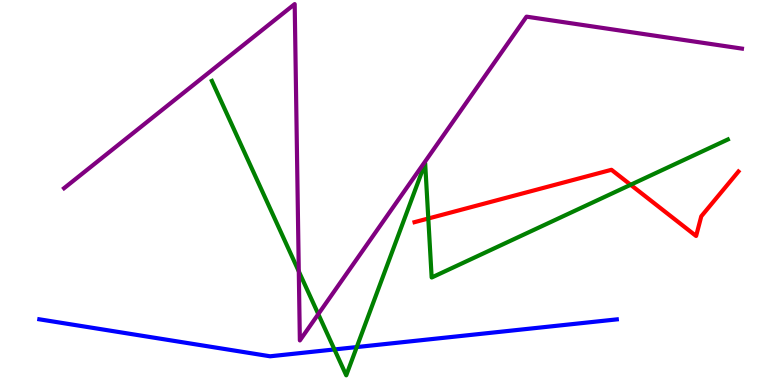[{'lines': ['blue', 'red'], 'intersections': []}, {'lines': ['green', 'red'], 'intersections': [{'x': 5.53, 'y': 4.32}, {'x': 8.14, 'y': 5.2}]}, {'lines': ['purple', 'red'], 'intersections': []}, {'lines': ['blue', 'green'], 'intersections': [{'x': 4.32, 'y': 0.924}, {'x': 4.6, 'y': 0.985}]}, {'lines': ['blue', 'purple'], 'intersections': []}, {'lines': ['green', 'purple'], 'intersections': [{'x': 3.86, 'y': 2.95}, {'x': 4.11, 'y': 1.84}]}]